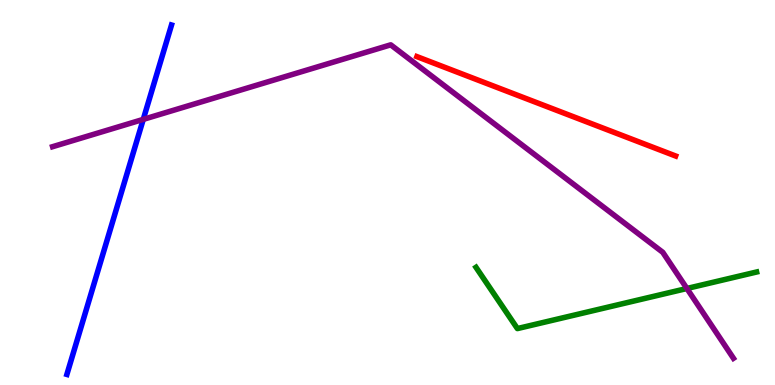[{'lines': ['blue', 'red'], 'intersections': []}, {'lines': ['green', 'red'], 'intersections': []}, {'lines': ['purple', 'red'], 'intersections': []}, {'lines': ['blue', 'green'], 'intersections': []}, {'lines': ['blue', 'purple'], 'intersections': [{'x': 1.85, 'y': 6.9}]}, {'lines': ['green', 'purple'], 'intersections': [{'x': 8.86, 'y': 2.51}]}]